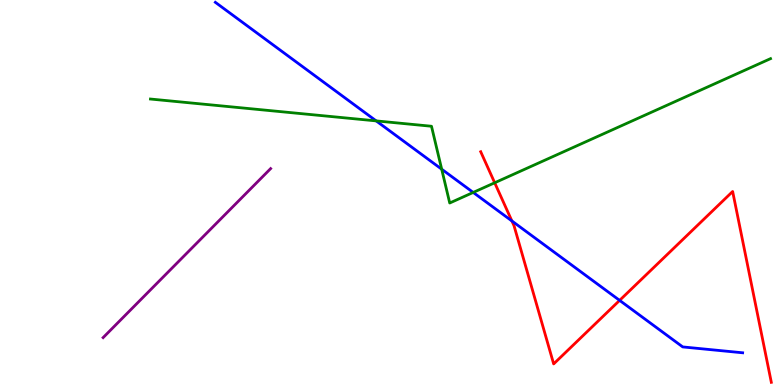[{'lines': ['blue', 'red'], 'intersections': [{'x': 6.6, 'y': 4.26}, {'x': 8.0, 'y': 2.2}]}, {'lines': ['green', 'red'], 'intersections': [{'x': 6.38, 'y': 5.25}]}, {'lines': ['purple', 'red'], 'intersections': []}, {'lines': ['blue', 'green'], 'intersections': [{'x': 4.85, 'y': 6.86}, {'x': 5.7, 'y': 5.61}, {'x': 6.11, 'y': 5.0}]}, {'lines': ['blue', 'purple'], 'intersections': []}, {'lines': ['green', 'purple'], 'intersections': []}]